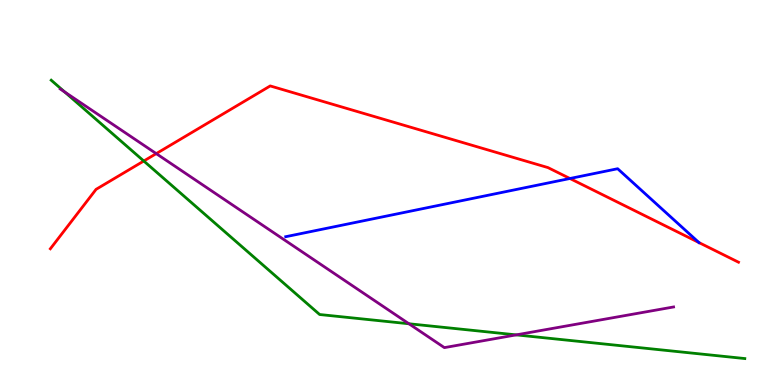[{'lines': ['blue', 'red'], 'intersections': [{'x': 7.35, 'y': 5.36}, {'x': 9.02, 'y': 3.7}]}, {'lines': ['green', 'red'], 'intersections': [{'x': 1.86, 'y': 5.82}]}, {'lines': ['purple', 'red'], 'intersections': [{'x': 2.02, 'y': 6.01}]}, {'lines': ['blue', 'green'], 'intersections': []}, {'lines': ['blue', 'purple'], 'intersections': []}, {'lines': ['green', 'purple'], 'intersections': [{'x': 0.835, 'y': 7.61}, {'x': 5.28, 'y': 1.59}, {'x': 6.66, 'y': 1.3}]}]